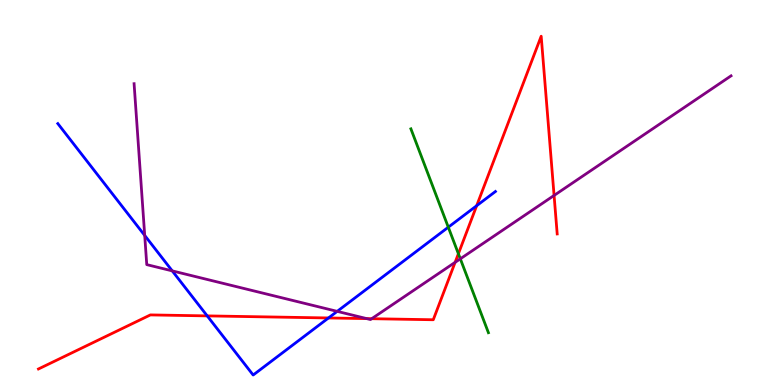[{'lines': ['blue', 'red'], 'intersections': [{'x': 2.67, 'y': 1.8}, {'x': 4.24, 'y': 1.74}, {'x': 6.15, 'y': 4.66}]}, {'lines': ['green', 'red'], 'intersections': [{'x': 5.91, 'y': 3.41}]}, {'lines': ['purple', 'red'], 'intersections': [{'x': 4.73, 'y': 1.72}, {'x': 4.8, 'y': 1.72}, {'x': 5.87, 'y': 3.19}, {'x': 7.15, 'y': 4.92}]}, {'lines': ['blue', 'green'], 'intersections': [{'x': 5.78, 'y': 4.1}]}, {'lines': ['blue', 'purple'], 'intersections': [{'x': 1.87, 'y': 3.88}, {'x': 2.22, 'y': 2.96}, {'x': 4.35, 'y': 1.91}]}, {'lines': ['green', 'purple'], 'intersections': [{'x': 5.94, 'y': 3.28}]}]